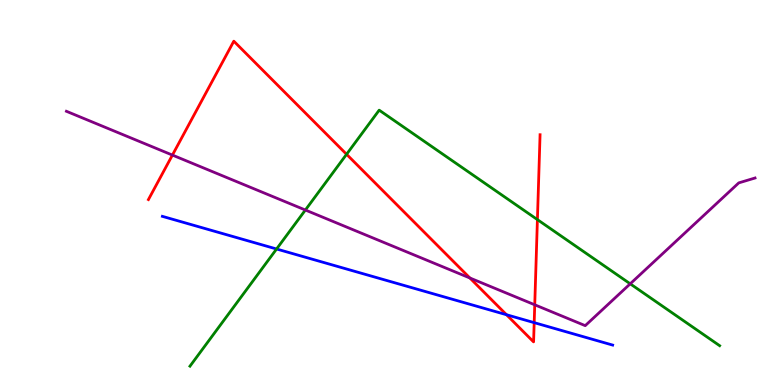[{'lines': ['blue', 'red'], 'intersections': [{'x': 6.54, 'y': 1.83}, {'x': 6.89, 'y': 1.62}]}, {'lines': ['green', 'red'], 'intersections': [{'x': 4.47, 'y': 5.99}, {'x': 6.93, 'y': 4.3}]}, {'lines': ['purple', 'red'], 'intersections': [{'x': 2.22, 'y': 5.97}, {'x': 6.06, 'y': 2.78}, {'x': 6.9, 'y': 2.08}]}, {'lines': ['blue', 'green'], 'intersections': [{'x': 3.57, 'y': 3.53}]}, {'lines': ['blue', 'purple'], 'intersections': []}, {'lines': ['green', 'purple'], 'intersections': [{'x': 3.94, 'y': 4.54}, {'x': 8.13, 'y': 2.63}]}]